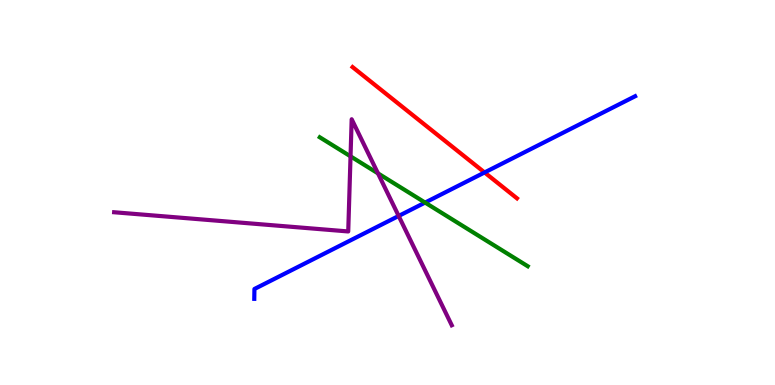[{'lines': ['blue', 'red'], 'intersections': [{'x': 6.25, 'y': 5.52}]}, {'lines': ['green', 'red'], 'intersections': []}, {'lines': ['purple', 'red'], 'intersections': []}, {'lines': ['blue', 'green'], 'intersections': [{'x': 5.49, 'y': 4.74}]}, {'lines': ['blue', 'purple'], 'intersections': [{'x': 5.14, 'y': 4.39}]}, {'lines': ['green', 'purple'], 'intersections': [{'x': 4.52, 'y': 5.94}, {'x': 4.88, 'y': 5.5}]}]